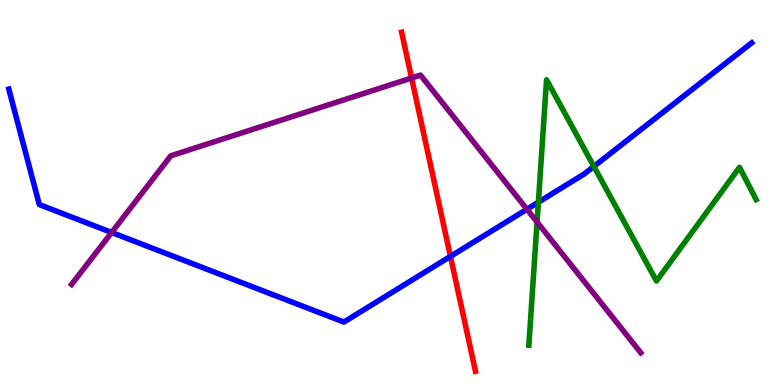[{'lines': ['blue', 'red'], 'intersections': [{'x': 5.81, 'y': 3.34}]}, {'lines': ['green', 'red'], 'intersections': []}, {'lines': ['purple', 'red'], 'intersections': [{'x': 5.31, 'y': 7.97}]}, {'lines': ['blue', 'green'], 'intersections': [{'x': 6.95, 'y': 4.75}, {'x': 7.66, 'y': 5.68}]}, {'lines': ['blue', 'purple'], 'intersections': [{'x': 1.44, 'y': 3.96}, {'x': 6.8, 'y': 4.56}]}, {'lines': ['green', 'purple'], 'intersections': [{'x': 6.93, 'y': 4.23}]}]